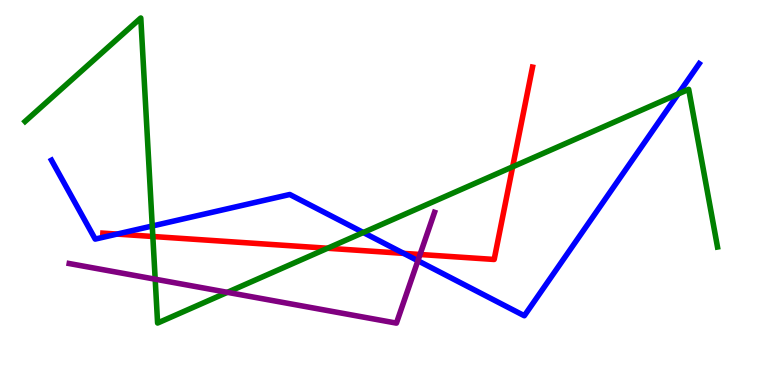[{'lines': ['blue', 'red'], 'intersections': [{'x': 1.51, 'y': 3.92}, {'x': 5.21, 'y': 3.42}]}, {'lines': ['green', 'red'], 'intersections': [{'x': 1.97, 'y': 3.86}, {'x': 4.23, 'y': 3.55}, {'x': 6.61, 'y': 5.67}]}, {'lines': ['purple', 'red'], 'intersections': [{'x': 5.42, 'y': 3.39}]}, {'lines': ['blue', 'green'], 'intersections': [{'x': 1.96, 'y': 4.13}, {'x': 4.69, 'y': 3.96}, {'x': 8.75, 'y': 7.56}]}, {'lines': ['blue', 'purple'], 'intersections': [{'x': 5.39, 'y': 3.23}]}, {'lines': ['green', 'purple'], 'intersections': [{'x': 2.0, 'y': 2.75}, {'x': 2.93, 'y': 2.41}]}]